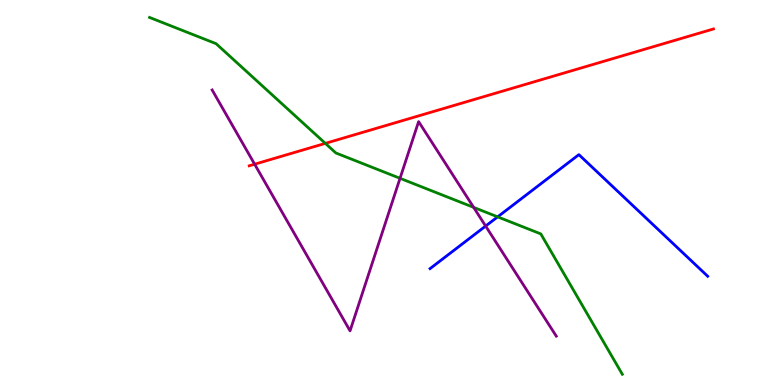[{'lines': ['blue', 'red'], 'intersections': []}, {'lines': ['green', 'red'], 'intersections': [{'x': 4.2, 'y': 6.28}]}, {'lines': ['purple', 'red'], 'intersections': [{'x': 3.29, 'y': 5.73}]}, {'lines': ['blue', 'green'], 'intersections': [{'x': 6.42, 'y': 4.37}]}, {'lines': ['blue', 'purple'], 'intersections': [{'x': 6.27, 'y': 4.13}]}, {'lines': ['green', 'purple'], 'intersections': [{'x': 5.16, 'y': 5.37}, {'x': 6.11, 'y': 4.61}]}]